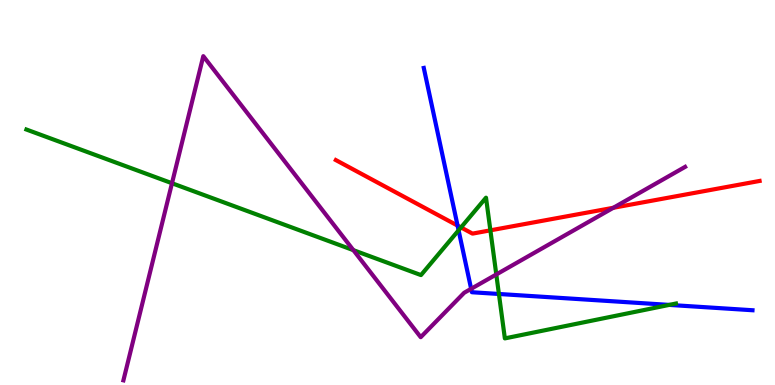[{'lines': ['blue', 'red'], 'intersections': [{'x': 5.9, 'y': 4.14}]}, {'lines': ['green', 'red'], 'intersections': [{'x': 5.95, 'y': 4.09}, {'x': 6.33, 'y': 4.02}]}, {'lines': ['purple', 'red'], 'intersections': [{'x': 7.91, 'y': 4.6}]}, {'lines': ['blue', 'green'], 'intersections': [{'x': 5.92, 'y': 4.02}, {'x': 6.44, 'y': 2.36}, {'x': 8.64, 'y': 2.08}]}, {'lines': ['blue', 'purple'], 'intersections': [{'x': 6.08, 'y': 2.5}]}, {'lines': ['green', 'purple'], 'intersections': [{'x': 2.22, 'y': 5.24}, {'x': 4.56, 'y': 3.5}, {'x': 6.4, 'y': 2.87}]}]